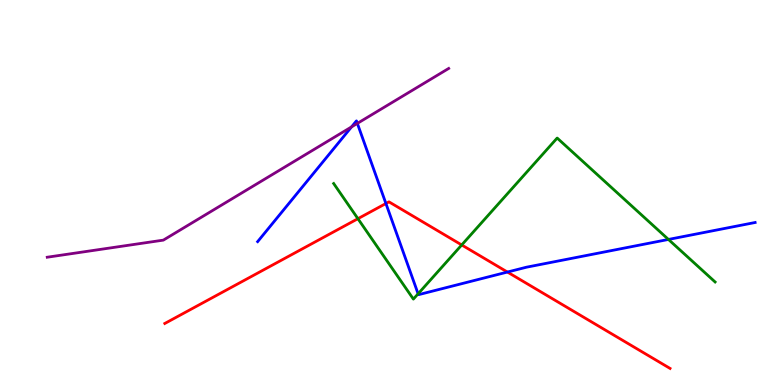[{'lines': ['blue', 'red'], 'intersections': [{'x': 4.98, 'y': 4.71}, {'x': 6.55, 'y': 2.93}]}, {'lines': ['green', 'red'], 'intersections': [{'x': 4.62, 'y': 4.32}, {'x': 5.96, 'y': 3.64}]}, {'lines': ['purple', 'red'], 'intersections': []}, {'lines': ['blue', 'green'], 'intersections': [{'x': 5.39, 'y': 2.37}, {'x': 8.63, 'y': 3.78}]}, {'lines': ['blue', 'purple'], 'intersections': [{'x': 4.54, 'y': 6.7}, {'x': 4.61, 'y': 6.79}]}, {'lines': ['green', 'purple'], 'intersections': []}]